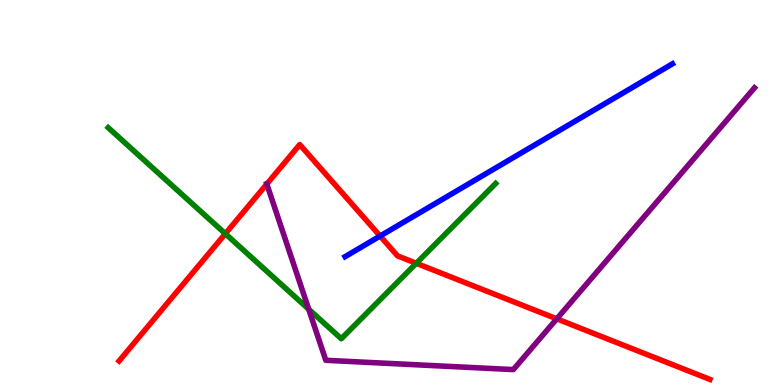[{'lines': ['blue', 'red'], 'intersections': [{'x': 4.9, 'y': 3.87}]}, {'lines': ['green', 'red'], 'intersections': [{'x': 2.91, 'y': 3.93}, {'x': 5.37, 'y': 3.16}]}, {'lines': ['purple', 'red'], 'intersections': [{'x': 3.44, 'y': 5.22}, {'x': 7.18, 'y': 1.72}]}, {'lines': ['blue', 'green'], 'intersections': []}, {'lines': ['blue', 'purple'], 'intersections': []}, {'lines': ['green', 'purple'], 'intersections': [{'x': 3.98, 'y': 1.97}]}]